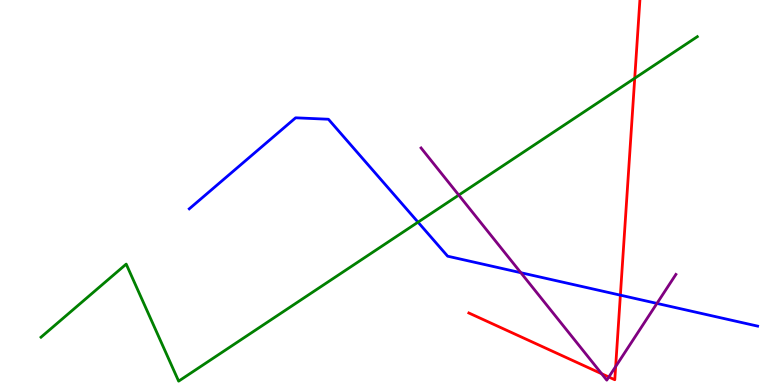[{'lines': ['blue', 'red'], 'intersections': [{'x': 8.0, 'y': 2.33}]}, {'lines': ['green', 'red'], 'intersections': [{'x': 8.19, 'y': 7.97}]}, {'lines': ['purple', 'red'], 'intersections': [{'x': 7.76, 'y': 0.292}, {'x': 7.86, 'y': 0.207}, {'x': 7.94, 'y': 0.479}]}, {'lines': ['blue', 'green'], 'intersections': [{'x': 5.39, 'y': 4.23}]}, {'lines': ['blue', 'purple'], 'intersections': [{'x': 6.72, 'y': 2.92}, {'x': 8.48, 'y': 2.12}]}, {'lines': ['green', 'purple'], 'intersections': [{'x': 5.92, 'y': 4.93}]}]